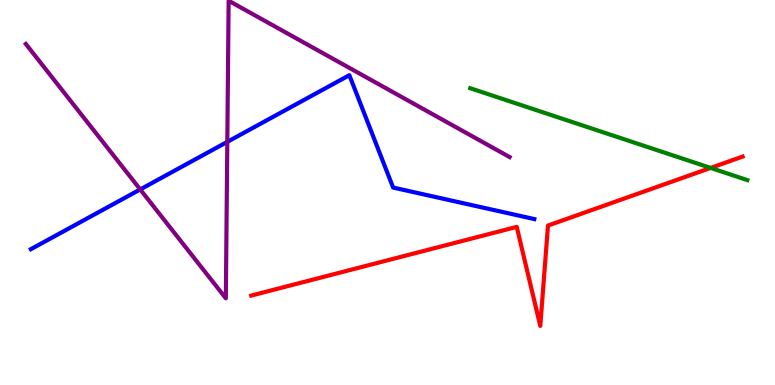[{'lines': ['blue', 'red'], 'intersections': []}, {'lines': ['green', 'red'], 'intersections': [{'x': 9.17, 'y': 5.64}]}, {'lines': ['purple', 'red'], 'intersections': []}, {'lines': ['blue', 'green'], 'intersections': []}, {'lines': ['blue', 'purple'], 'intersections': [{'x': 1.81, 'y': 5.08}, {'x': 2.93, 'y': 6.32}]}, {'lines': ['green', 'purple'], 'intersections': []}]